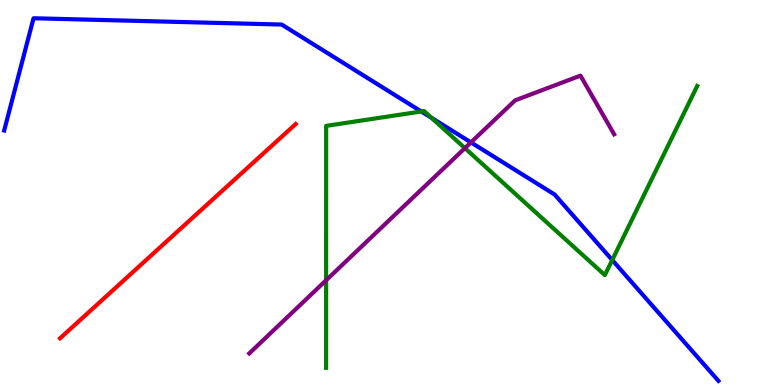[{'lines': ['blue', 'red'], 'intersections': []}, {'lines': ['green', 'red'], 'intersections': []}, {'lines': ['purple', 'red'], 'intersections': []}, {'lines': ['blue', 'green'], 'intersections': [{'x': 5.44, 'y': 7.1}, {'x': 5.57, 'y': 6.94}, {'x': 7.9, 'y': 3.25}]}, {'lines': ['blue', 'purple'], 'intersections': [{'x': 6.08, 'y': 6.3}]}, {'lines': ['green', 'purple'], 'intersections': [{'x': 4.21, 'y': 2.72}, {'x': 6.0, 'y': 6.15}]}]